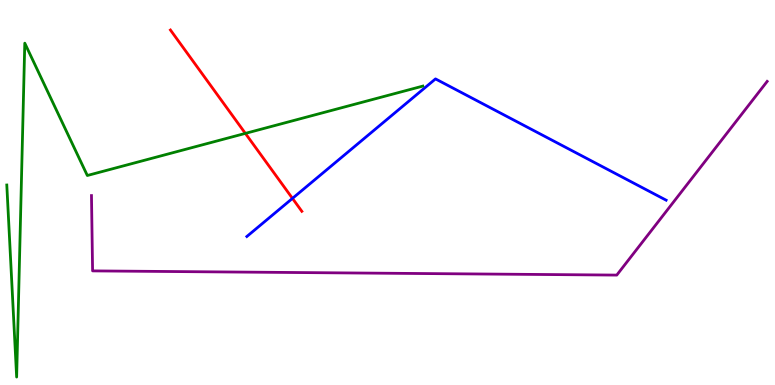[{'lines': ['blue', 'red'], 'intersections': [{'x': 3.77, 'y': 4.85}]}, {'lines': ['green', 'red'], 'intersections': [{'x': 3.17, 'y': 6.54}]}, {'lines': ['purple', 'red'], 'intersections': []}, {'lines': ['blue', 'green'], 'intersections': []}, {'lines': ['blue', 'purple'], 'intersections': []}, {'lines': ['green', 'purple'], 'intersections': []}]